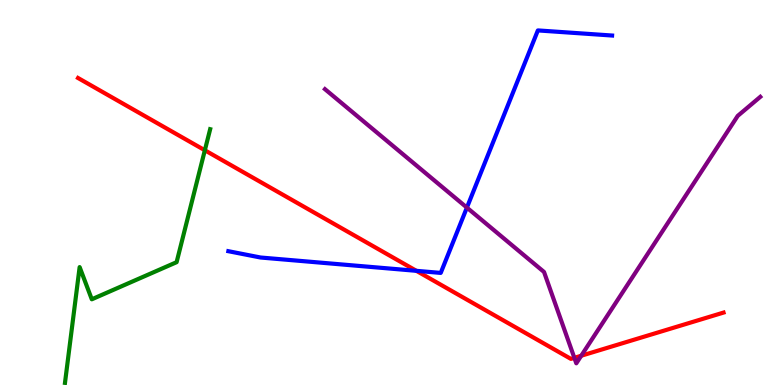[{'lines': ['blue', 'red'], 'intersections': [{'x': 5.37, 'y': 2.97}]}, {'lines': ['green', 'red'], 'intersections': [{'x': 2.64, 'y': 6.1}]}, {'lines': ['purple', 'red'], 'intersections': [{'x': 7.41, 'y': 0.706}, {'x': 7.5, 'y': 0.76}]}, {'lines': ['blue', 'green'], 'intersections': []}, {'lines': ['blue', 'purple'], 'intersections': [{'x': 6.02, 'y': 4.61}]}, {'lines': ['green', 'purple'], 'intersections': []}]